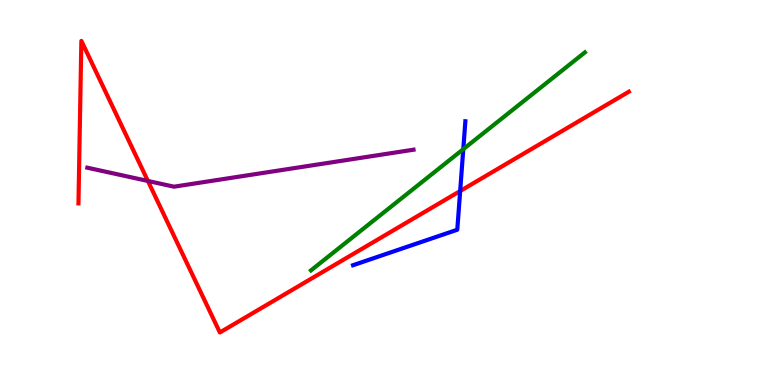[{'lines': ['blue', 'red'], 'intersections': [{'x': 5.94, 'y': 5.04}]}, {'lines': ['green', 'red'], 'intersections': []}, {'lines': ['purple', 'red'], 'intersections': [{'x': 1.91, 'y': 5.3}]}, {'lines': ['blue', 'green'], 'intersections': [{'x': 5.98, 'y': 6.13}]}, {'lines': ['blue', 'purple'], 'intersections': []}, {'lines': ['green', 'purple'], 'intersections': []}]